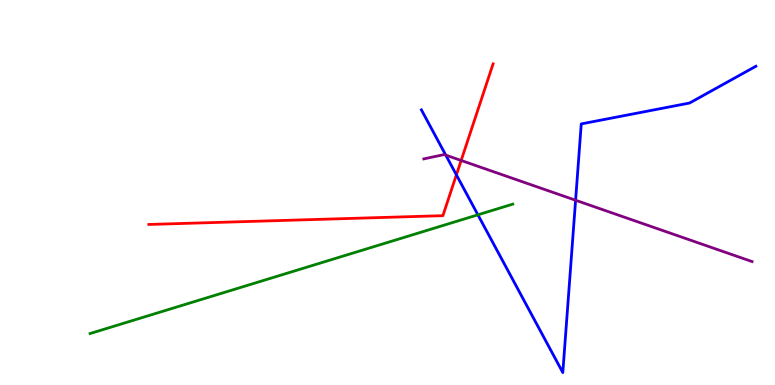[{'lines': ['blue', 'red'], 'intersections': [{'x': 5.89, 'y': 5.46}]}, {'lines': ['green', 'red'], 'intersections': []}, {'lines': ['purple', 'red'], 'intersections': [{'x': 5.95, 'y': 5.83}]}, {'lines': ['blue', 'green'], 'intersections': [{'x': 6.17, 'y': 4.42}]}, {'lines': ['blue', 'purple'], 'intersections': [{'x': 5.75, 'y': 5.97}, {'x': 7.43, 'y': 4.8}]}, {'lines': ['green', 'purple'], 'intersections': []}]